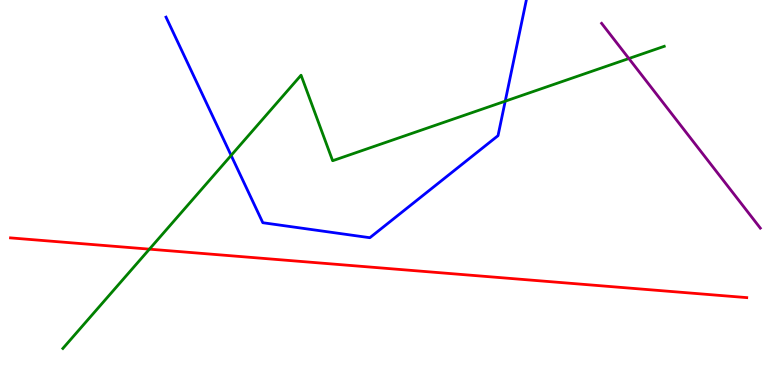[{'lines': ['blue', 'red'], 'intersections': []}, {'lines': ['green', 'red'], 'intersections': [{'x': 1.93, 'y': 3.53}]}, {'lines': ['purple', 'red'], 'intersections': []}, {'lines': ['blue', 'green'], 'intersections': [{'x': 2.98, 'y': 5.96}, {'x': 6.52, 'y': 7.37}]}, {'lines': ['blue', 'purple'], 'intersections': []}, {'lines': ['green', 'purple'], 'intersections': [{'x': 8.11, 'y': 8.48}]}]